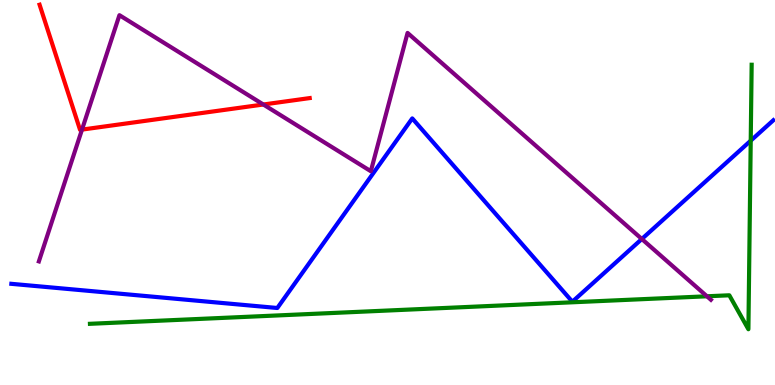[{'lines': ['blue', 'red'], 'intersections': []}, {'lines': ['green', 'red'], 'intersections': []}, {'lines': ['purple', 'red'], 'intersections': [{'x': 1.06, 'y': 6.63}, {'x': 3.4, 'y': 7.29}]}, {'lines': ['blue', 'green'], 'intersections': [{'x': 9.69, 'y': 6.35}]}, {'lines': ['blue', 'purple'], 'intersections': [{'x': 8.28, 'y': 3.79}]}, {'lines': ['green', 'purple'], 'intersections': [{'x': 9.12, 'y': 2.3}]}]